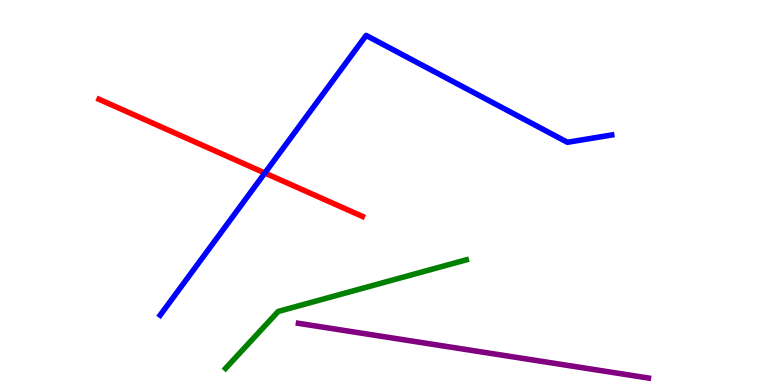[{'lines': ['blue', 'red'], 'intersections': [{'x': 3.42, 'y': 5.51}]}, {'lines': ['green', 'red'], 'intersections': []}, {'lines': ['purple', 'red'], 'intersections': []}, {'lines': ['blue', 'green'], 'intersections': []}, {'lines': ['blue', 'purple'], 'intersections': []}, {'lines': ['green', 'purple'], 'intersections': []}]